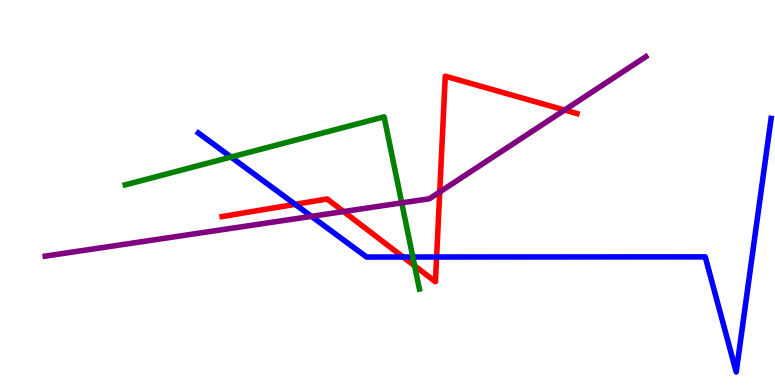[{'lines': ['blue', 'red'], 'intersections': [{'x': 3.81, 'y': 4.69}, {'x': 5.2, 'y': 3.32}, {'x': 5.63, 'y': 3.32}]}, {'lines': ['green', 'red'], 'intersections': [{'x': 5.35, 'y': 3.09}]}, {'lines': ['purple', 'red'], 'intersections': [{'x': 4.43, 'y': 4.51}, {'x': 5.67, 'y': 5.01}, {'x': 7.28, 'y': 7.14}]}, {'lines': ['blue', 'green'], 'intersections': [{'x': 2.98, 'y': 5.92}, {'x': 5.33, 'y': 3.32}]}, {'lines': ['blue', 'purple'], 'intersections': [{'x': 4.02, 'y': 4.38}]}, {'lines': ['green', 'purple'], 'intersections': [{'x': 5.18, 'y': 4.73}]}]